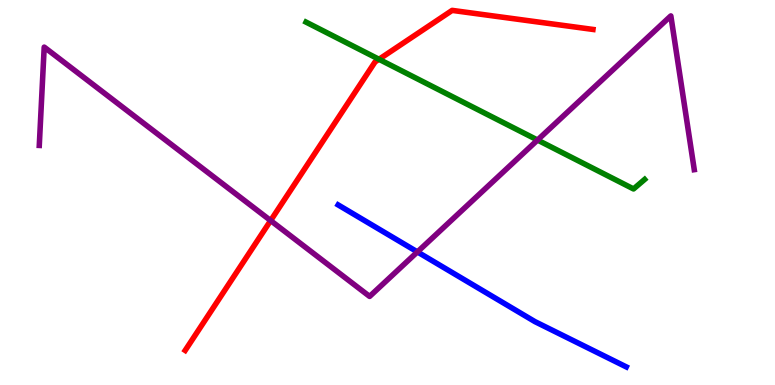[{'lines': ['blue', 'red'], 'intersections': []}, {'lines': ['green', 'red'], 'intersections': [{'x': 4.89, 'y': 8.46}]}, {'lines': ['purple', 'red'], 'intersections': [{'x': 3.49, 'y': 4.27}]}, {'lines': ['blue', 'green'], 'intersections': []}, {'lines': ['blue', 'purple'], 'intersections': [{'x': 5.39, 'y': 3.46}]}, {'lines': ['green', 'purple'], 'intersections': [{'x': 6.94, 'y': 6.36}]}]